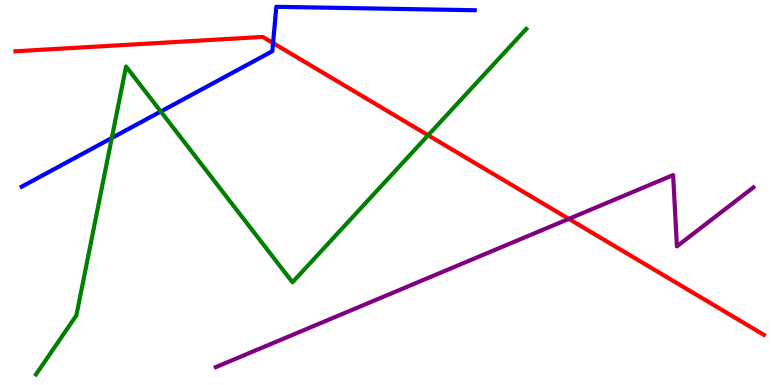[{'lines': ['blue', 'red'], 'intersections': [{'x': 3.52, 'y': 8.88}]}, {'lines': ['green', 'red'], 'intersections': [{'x': 5.52, 'y': 6.49}]}, {'lines': ['purple', 'red'], 'intersections': [{'x': 7.34, 'y': 4.32}]}, {'lines': ['blue', 'green'], 'intersections': [{'x': 1.44, 'y': 6.42}, {'x': 2.07, 'y': 7.1}]}, {'lines': ['blue', 'purple'], 'intersections': []}, {'lines': ['green', 'purple'], 'intersections': []}]